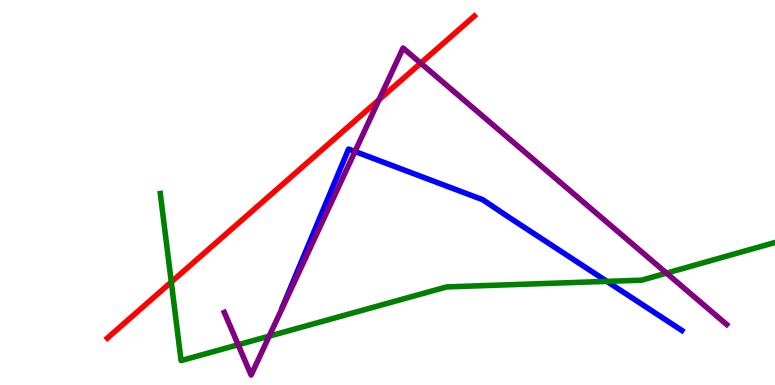[{'lines': ['blue', 'red'], 'intersections': []}, {'lines': ['green', 'red'], 'intersections': [{'x': 2.21, 'y': 2.67}]}, {'lines': ['purple', 'red'], 'intersections': [{'x': 4.89, 'y': 7.41}, {'x': 5.43, 'y': 8.36}]}, {'lines': ['blue', 'green'], 'intersections': [{'x': 7.83, 'y': 2.69}]}, {'lines': ['blue', 'purple'], 'intersections': [{'x': 4.58, 'y': 6.07}]}, {'lines': ['green', 'purple'], 'intersections': [{'x': 3.07, 'y': 1.05}, {'x': 3.47, 'y': 1.27}, {'x': 8.6, 'y': 2.91}]}]